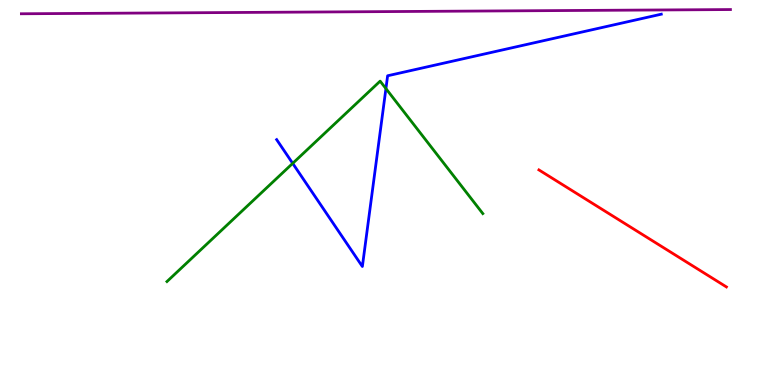[{'lines': ['blue', 'red'], 'intersections': []}, {'lines': ['green', 'red'], 'intersections': []}, {'lines': ['purple', 'red'], 'intersections': []}, {'lines': ['blue', 'green'], 'intersections': [{'x': 3.78, 'y': 5.76}, {'x': 4.98, 'y': 7.7}]}, {'lines': ['blue', 'purple'], 'intersections': []}, {'lines': ['green', 'purple'], 'intersections': []}]